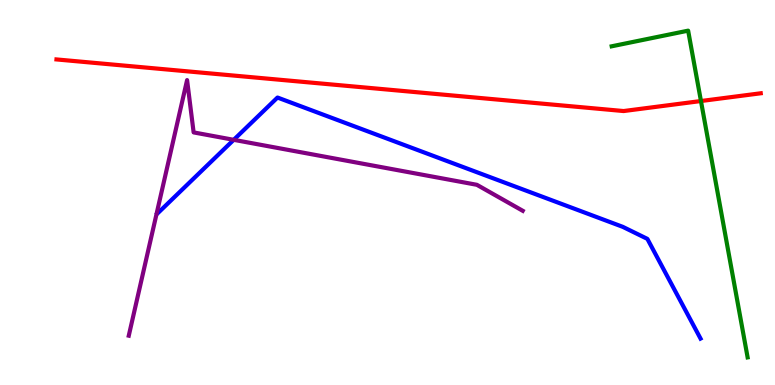[{'lines': ['blue', 'red'], 'intersections': []}, {'lines': ['green', 'red'], 'intersections': [{'x': 9.04, 'y': 7.38}]}, {'lines': ['purple', 'red'], 'intersections': []}, {'lines': ['blue', 'green'], 'intersections': []}, {'lines': ['blue', 'purple'], 'intersections': [{'x': 3.02, 'y': 6.37}]}, {'lines': ['green', 'purple'], 'intersections': []}]